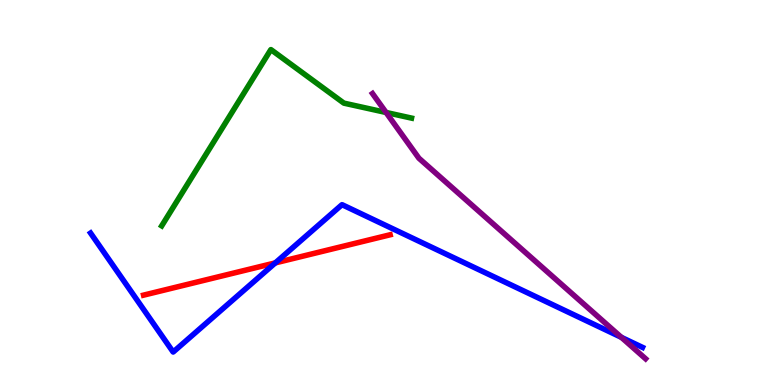[{'lines': ['blue', 'red'], 'intersections': [{'x': 3.55, 'y': 3.17}]}, {'lines': ['green', 'red'], 'intersections': []}, {'lines': ['purple', 'red'], 'intersections': []}, {'lines': ['blue', 'green'], 'intersections': []}, {'lines': ['blue', 'purple'], 'intersections': [{'x': 8.02, 'y': 1.24}]}, {'lines': ['green', 'purple'], 'intersections': [{'x': 4.98, 'y': 7.08}]}]